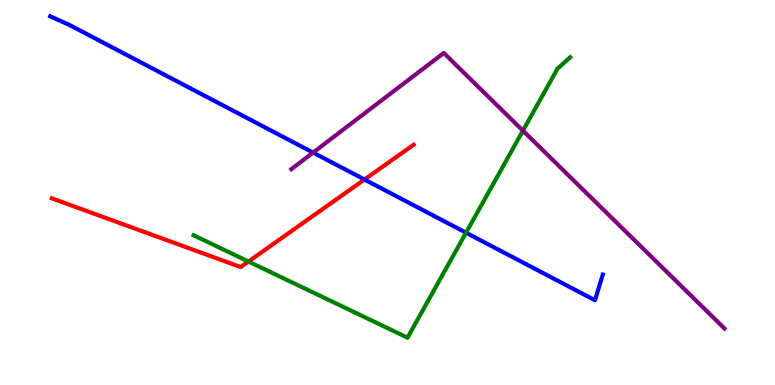[{'lines': ['blue', 'red'], 'intersections': [{'x': 4.7, 'y': 5.34}]}, {'lines': ['green', 'red'], 'intersections': [{'x': 3.21, 'y': 3.21}]}, {'lines': ['purple', 'red'], 'intersections': []}, {'lines': ['blue', 'green'], 'intersections': [{'x': 6.01, 'y': 3.96}]}, {'lines': ['blue', 'purple'], 'intersections': [{'x': 4.04, 'y': 6.04}]}, {'lines': ['green', 'purple'], 'intersections': [{'x': 6.75, 'y': 6.61}]}]